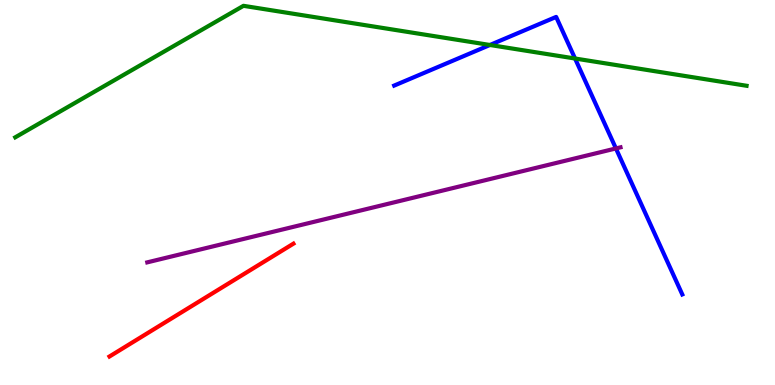[{'lines': ['blue', 'red'], 'intersections': []}, {'lines': ['green', 'red'], 'intersections': []}, {'lines': ['purple', 'red'], 'intersections': []}, {'lines': ['blue', 'green'], 'intersections': [{'x': 6.32, 'y': 8.83}, {'x': 7.42, 'y': 8.48}]}, {'lines': ['blue', 'purple'], 'intersections': [{'x': 7.95, 'y': 6.14}]}, {'lines': ['green', 'purple'], 'intersections': []}]